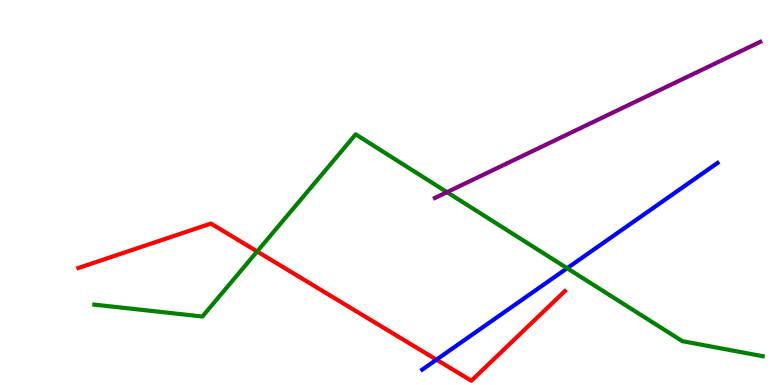[{'lines': ['blue', 'red'], 'intersections': [{'x': 5.63, 'y': 0.658}]}, {'lines': ['green', 'red'], 'intersections': [{'x': 3.32, 'y': 3.47}]}, {'lines': ['purple', 'red'], 'intersections': []}, {'lines': ['blue', 'green'], 'intersections': [{'x': 7.32, 'y': 3.03}]}, {'lines': ['blue', 'purple'], 'intersections': []}, {'lines': ['green', 'purple'], 'intersections': [{'x': 5.77, 'y': 5.01}]}]